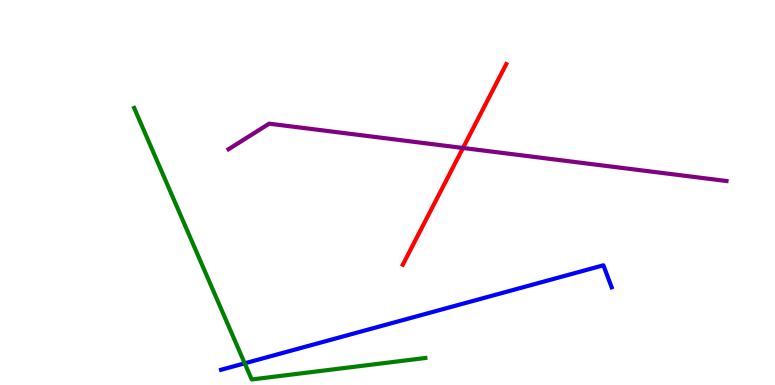[{'lines': ['blue', 'red'], 'intersections': []}, {'lines': ['green', 'red'], 'intersections': []}, {'lines': ['purple', 'red'], 'intersections': [{'x': 5.97, 'y': 6.16}]}, {'lines': ['blue', 'green'], 'intersections': [{'x': 3.16, 'y': 0.563}]}, {'lines': ['blue', 'purple'], 'intersections': []}, {'lines': ['green', 'purple'], 'intersections': []}]